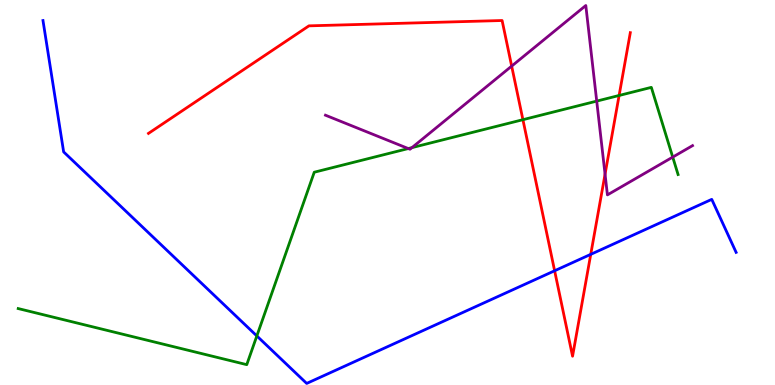[{'lines': ['blue', 'red'], 'intersections': [{'x': 7.16, 'y': 2.97}, {'x': 7.62, 'y': 3.39}]}, {'lines': ['green', 'red'], 'intersections': [{'x': 6.75, 'y': 6.89}, {'x': 7.99, 'y': 7.52}]}, {'lines': ['purple', 'red'], 'intersections': [{'x': 6.6, 'y': 8.28}, {'x': 7.81, 'y': 5.48}]}, {'lines': ['blue', 'green'], 'intersections': [{'x': 3.31, 'y': 1.27}]}, {'lines': ['blue', 'purple'], 'intersections': []}, {'lines': ['green', 'purple'], 'intersections': [{'x': 5.27, 'y': 6.14}, {'x': 5.32, 'y': 6.17}, {'x': 7.7, 'y': 7.37}, {'x': 8.68, 'y': 5.92}]}]